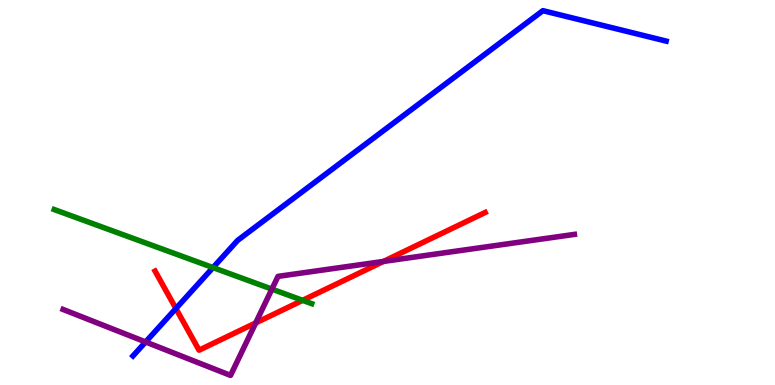[{'lines': ['blue', 'red'], 'intersections': [{'x': 2.27, 'y': 1.99}]}, {'lines': ['green', 'red'], 'intersections': [{'x': 3.9, 'y': 2.2}]}, {'lines': ['purple', 'red'], 'intersections': [{'x': 3.3, 'y': 1.61}, {'x': 4.95, 'y': 3.21}]}, {'lines': ['blue', 'green'], 'intersections': [{'x': 2.75, 'y': 3.05}]}, {'lines': ['blue', 'purple'], 'intersections': [{'x': 1.88, 'y': 1.12}]}, {'lines': ['green', 'purple'], 'intersections': [{'x': 3.51, 'y': 2.49}]}]